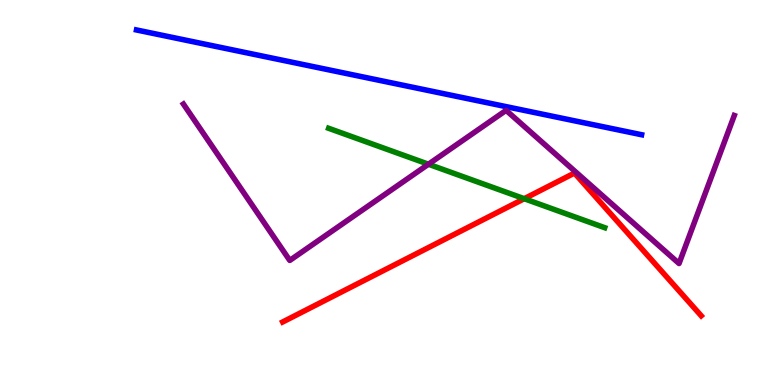[{'lines': ['blue', 'red'], 'intersections': []}, {'lines': ['green', 'red'], 'intersections': [{'x': 6.76, 'y': 4.84}]}, {'lines': ['purple', 'red'], 'intersections': []}, {'lines': ['blue', 'green'], 'intersections': []}, {'lines': ['blue', 'purple'], 'intersections': []}, {'lines': ['green', 'purple'], 'intersections': [{'x': 5.53, 'y': 5.73}]}]